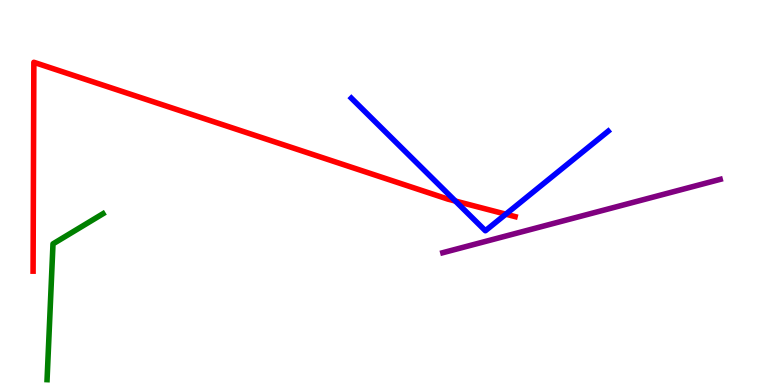[{'lines': ['blue', 'red'], 'intersections': [{'x': 5.88, 'y': 4.78}, {'x': 6.53, 'y': 4.44}]}, {'lines': ['green', 'red'], 'intersections': []}, {'lines': ['purple', 'red'], 'intersections': []}, {'lines': ['blue', 'green'], 'intersections': []}, {'lines': ['blue', 'purple'], 'intersections': []}, {'lines': ['green', 'purple'], 'intersections': []}]